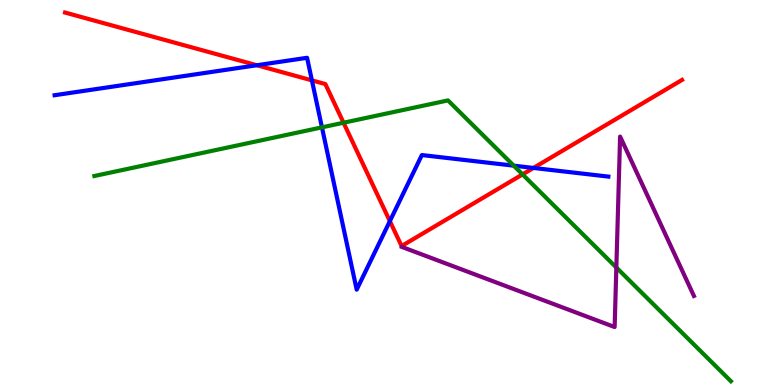[{'lines': ['blue', 'red'], 'intersections': [{'x': 3.31, 'y': 8.31}, {'x': 4.02, 'y': 7.91}, {'x': 5.03, 'y': 4.26}, {'x': 6.88, 'y': 5.64}]}, {'lines': ['green', 'red'], 'intersections': [{'x': 4.43, 'y': 6.81}, {'x': 6.74, 'y': 5.47}]}, {'lines': ['purple', 'red'], 'intersections': []}, {'lines': ['blue', 'green'], 'intersections': [{'x': 4.15, 'y': 6.69}, {'x': 6.63, 'y': 5.7}]}, {'lines': ['blue', 'purple'], 'intersections': []}, {'lines': ['green', 'purple'], 'intersections': [{'x': 7.95, 'y': 3.05}]}]